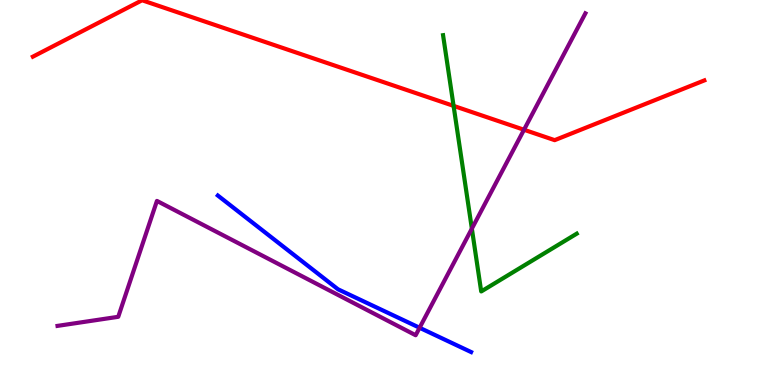[{'lines': ['blue', 'red'], 'intersections': []}, {'lines': ['green', 'red'], 'intersections': [{'x': 5.85, 'y': 7.25}]}, {'lines': ['purple', 'red'], 'intersections': [{'x': 6.76, 'y': 6.63}]}, {'lines': ['blue', 'green'], 'intersections': []}, {'lines': ['blue', 'purple'], 'intersections': [{'x': 5.41, 'y': 1.49}]}, {'lines': ['green', 'purple'], 'intersections': [{'x': 6.09, 'y': 4.06}]}]